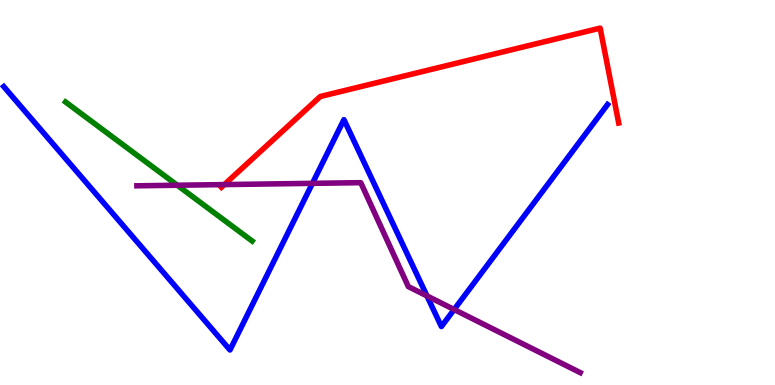[{'lines': ['blue', 'red'], 'intersections': []}, {'lines': ['green', 'red'], 'intersections': []}, {'lines': ['purple', 'red'], 'intersections': [{'x': 2.89, 'y': 5.21}]}, {'lines': ['blue', 'green'], 'intersections': []}, {'lines': ['blue', 'purple'], 'intersections': [{'x': 4.03, 'y': 5.24}, {'x': 5.51, 'y': 2.31}, {'x': 5.86, 'y': 1.96}]}, {'lines': ['green', 'purple'], 'intersections': [{'x': 2.29, 'y': 5.19}]}]